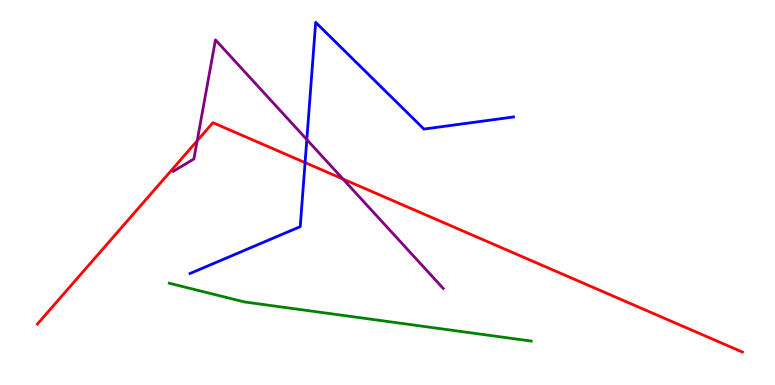[{'lines': ['blue', 'red'], 'intersections': [{'x': 3.94, 'y': 5.78}]}, {'lines': ['green', 'red'], 'intersections': []}, {'lines': ['purple', 'red'], 'intersections': [{'x': 2.54, 'y': 6.34}, {'x': 4.43, 'y': 5.35}]}, {'lines': ['blue', 'green'], 'intersections': []}, {'lines': ['blue', 'purple'], 'intersections': [{'x': 3.96, 'y': 6.37}]}, {'lines': ['green', 'purple'], 'intersections': []}]